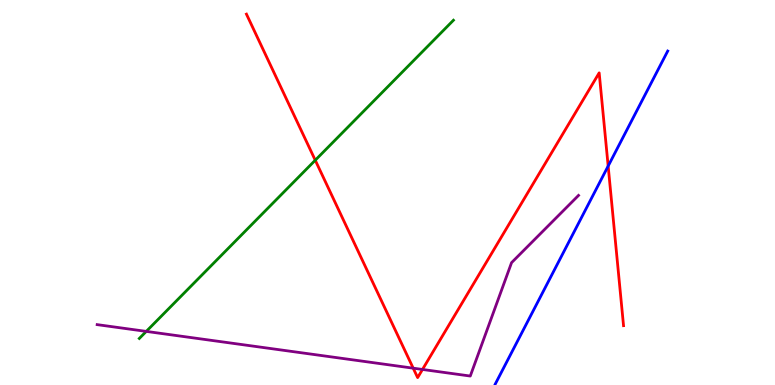[{'lines': ['blue', 'red'], 'intersections': [{'x': 7.85, 'y': 5.69}]}, {'lines': ['green', 'red'], 'intersections': [{'x': 4.07, 'y': 5.84}]}, {'lines': ['purple', 'red'], 'intersections': [{'x': 5.33, 'y': 0.437}, {'x': 5.45, 'y': 0.404}]}, {'lines': ['blue', 'green'], 'intersections': []}, {'lines': ['blue', 'purple'], 'intersections': []}, {'lines': ['green', 'purple'], 'intersections': [{'x': 1.89, 'y': 1.39}]}]